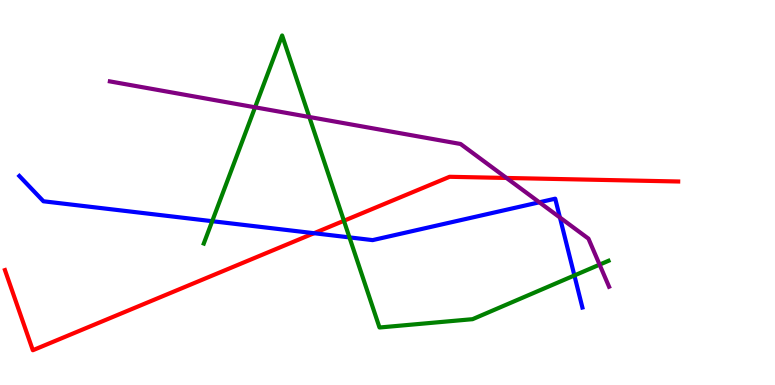[{'lines': ['blue', 'red'], 'intersections': [{'x': 4.05, 'y': 3.94}]}, {'lines': ['green', 'red'], 'intersections': [{'x': 4.44, 'y': 4.27}]}, {'lines': ['purple', 'red'], 'intersections': [{'x': 6.54, 'y': 5.38}]}, {'lines': ['blue', 'green'], 'intersections': [{'x': 2.74, 'y': 4.25}, {'x': 4.51, 'y': 3.83}, {'x': 7.41, 'y': 2.85}]}, {'lines': ['blue', 'purple'], 'intersections': [{'x': 6.96, 'y': 4.75}, {'x': 7.22, 'y': 4.35}]}, {'lines': ['green', 'purple'], 'intersections': [{'x': 3.29, 'y': 7.21}, {'x': 3.99, 'y': 6.96}, {'x': 7.74, 'y': 3.13}]}]